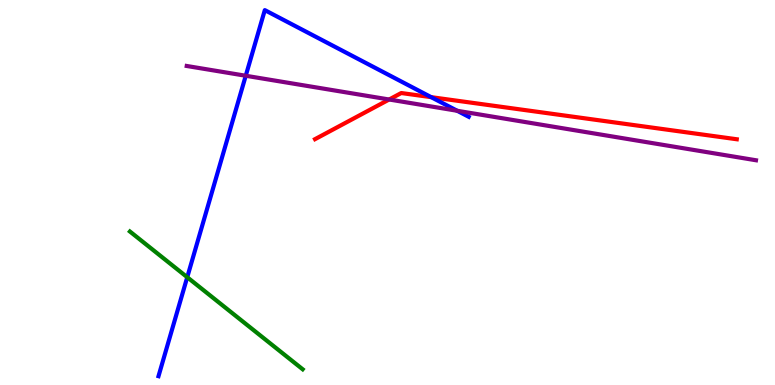[{'lines': ['blue', 'red'], 'intersections': [{'x': 5.56, 'y': 7.48}]}, {'lines': ['green', 'red'], 'intersections': []}, {'lines': ['purple', 'red'], 'intersections': [{'x': 5.02, 'y': 7.42}]}, {'lines': ['blue', 'green'], 'intersections': [{'x': 2.42, 'y': 2.8}]}, {'lines': ['blue', 'purple'], 'intersections': [{'x': 3.17, 'y': 8.03}, {'x': 5.9, 'y': 7.12}]}, {'lines': ['green', 'purple'], 'intersections': []}]